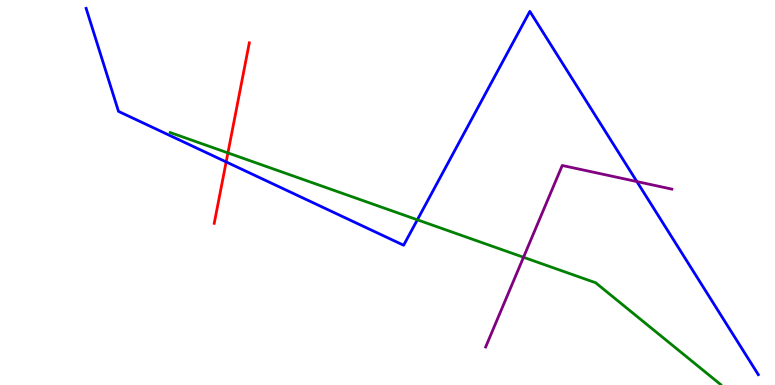[{'lines': ['blue', 'red'], 'intersections': [{'x': 2.92, 'y': 5.79}]}, {'lines': ['green', 'red'], 'intersections': [{'x': 2.94, 'y': 6.03}]}, {'lines': ['purple', 'red'], 'intersections': []}, {'lines': ['blue', 'green'], 'intersections': [{'x': 5.39, 'y': 4.29}]}, {'lines': ['blue', 'purple'], 'intersections': [{'x': 8.22, 'y': 5.28}]}, {'lines': ['green', 'purple'], 'intersections': [{'x': 6.75, 'y': 3.32}]}]